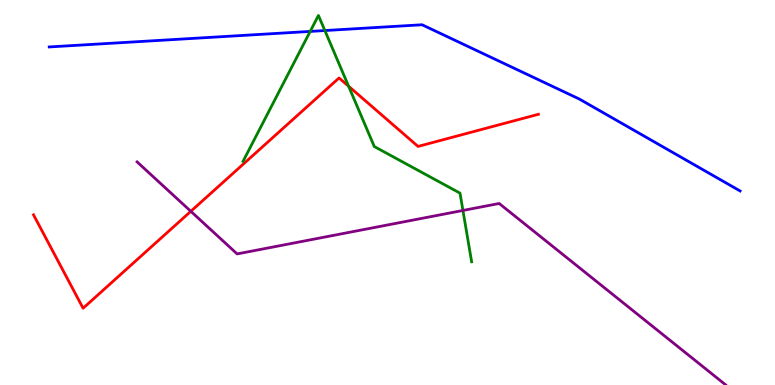[{'lines': ['blue', 'red'], 'intersections': []}, {'lines': ['green', 'red'], 'intersections': [{'x': 4.5, 'y': 7.76}]}, {'lines': ['purple', 'red'], 'intersections': [{'x': 2.46, 'y': 4.51}]}, {'lines': ['blue', 'green'], 'intersections': [{'x': 4.0, 'y': 9.18}, {'x': 4.19, 'y': 9.21}]}, {'lines': ['blue', 'purple'], 'intersections': []}, {'lines': ['green', 'purple'], 'intersections': [{'x': 5.97, 'y': 4.53}]}]